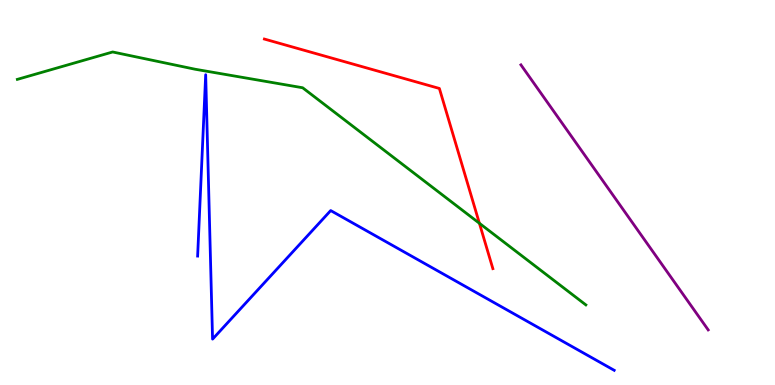[{'lines': ['blue', 'red'], 'intersections': []}, {'lines': ['green', 'red'], 'intersections': [{'x': 6.19, 'y': 4.2}]}, {'lines': ['purple', 'red'], 'intersections': []}, {'lines': ['blue', 'green'], 'intersections': []}, {'lines': ['blue', 'purple'], 'intersections': []}, {'lines': ['green', 'purple'], 'intersections': []}]